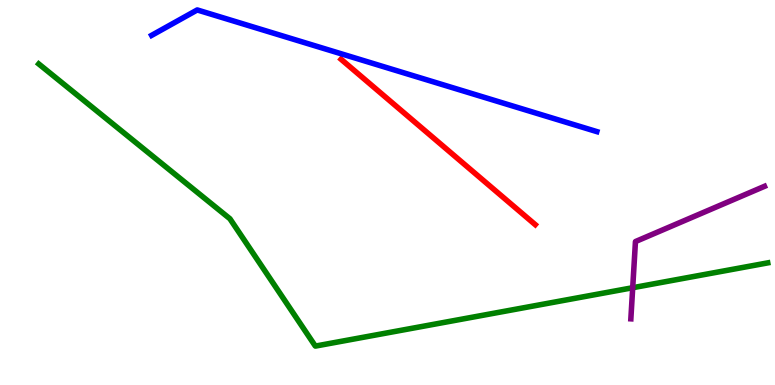[{'lines': ['blue', 'red'], 'intersections': []}, {'lines': ['green', 'red'], 'intersections': []}, {'lines': ['purple', 'red'], 'intersections': []}, {'lines': ['blue', 'green'], 'intersections': []}, {'lines': ['blue', 'purple'], 'intersections': []}, {'lines': ['green', 'purple'], 'intersections': [{'x': 8.16, 'y': 2.53}]}]